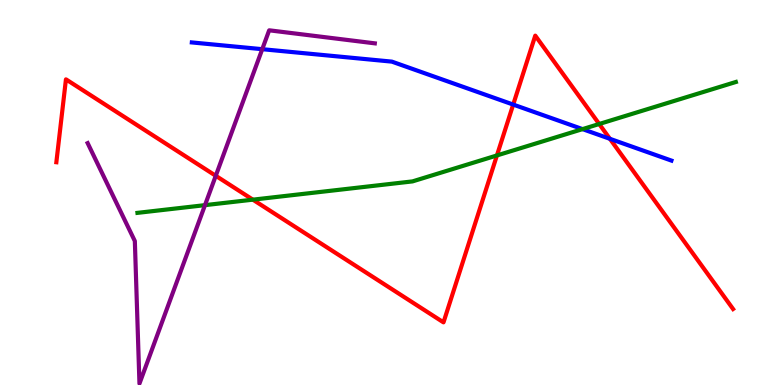[{'lines': ['blue', 'red'], 'intersections': [{'x': 6.62, 'y': 7.28}, {'x': 7.87, 'y': 6.39}]}, {'lines': ['green', 'red'], 'intersections': [{'x': 3.26, 'y': 4.81}, {'x': 6.41, 'y': 5.96}, {'x': 7.73, 'y': 6.78}]}, {'lines': ['purple', 'red'], 'intersections': [{'x': 2.78, 'y': 5.43}]}, {'lines': ['blue', 'green'], 'intersections': [{'x': 7.52, 'y': 6.65}]}, {'lines': ['blue', 'purple'], 'intersections': [{'x': 3.38, 'y': 8.72}]}, {'lines': ['green', 'purple'], 'intersections': [{'x': 2.65, 'y': 4.67}]}]